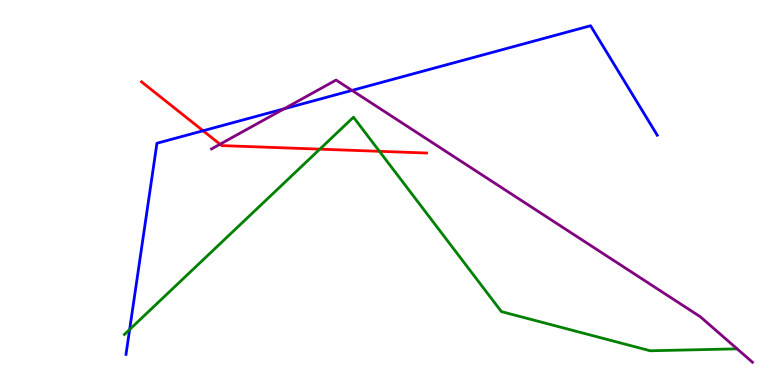[{'lines': ['blue', 'red'], 'intersections': [{'x': 2.62, 'y': 6.6}]}, {'lines': ['green', 'red'], 'intersections': [{'x': 4.13, 'y': 6.13}, {'x': 4.9, 'y': 6.07}]}, {'lines': ['purple', 'red'], 'intersections': [{'x': 2.84, 'y': 6.25}]}, {'lines': ['blue', 'green'], 'intersections': [{'x': 1.67, 'y': 1.44}]}, {'lines': ['blue', 'purple'], 'intersections': [{'x': 3.67, 'y': 7.17}, {'x': 4.54, 'y': 7.65}]}, {'lines': ['green', 'purple'], 'intersections': []}]